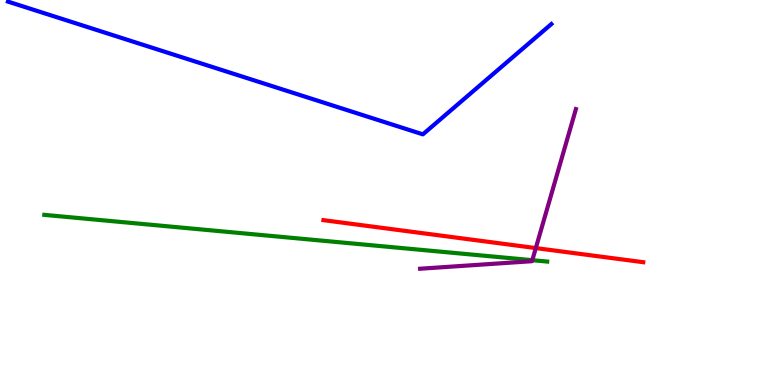[{'lines': ['blue', 'red'], 'intersections': []}, {'lines': ['green', 'red'], 'intersections': []}, {'lines': ['purple', 'red'], 'intersections': [{'x': 6.91, 'y': 3.56}]}, {'lines': ['blue', 'green'], 'intersections': []}, {'lines': ['blue', 'purple'], 'intersections': []}, {'lines': ['green', 'purple'], 'intersections': [{'x': 6.87, 'y': 3.24}]}]